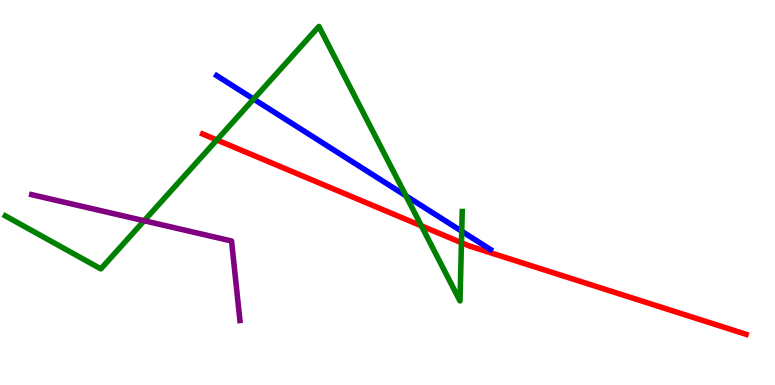[{'lines': ['blue', 'red'], 'intersections': []}, {'lines': ['green', 'red'], 'intersections': [{'x': 2.8, 'y': 6.36}, {'x': 5.44, 'y': 4.13}, {'x': 5.95, 'y': 3.7}]}, {'lines': ['purple', 'red'], 'intersections': []}, {'lines': ['blue', 'green'], 'intersections': [{'x': 3.27, 'y': 7.43}, {'x': 5.24, 'y': 4.91}, {'x': 5.96, 'y': 3.99}]}, {'lines': ['blue', 'purple'], 'intersections': []}, {'lines': ['green', 'purple'], 'intersections': [{'x': 1.86, 'y': 4.27}]}]